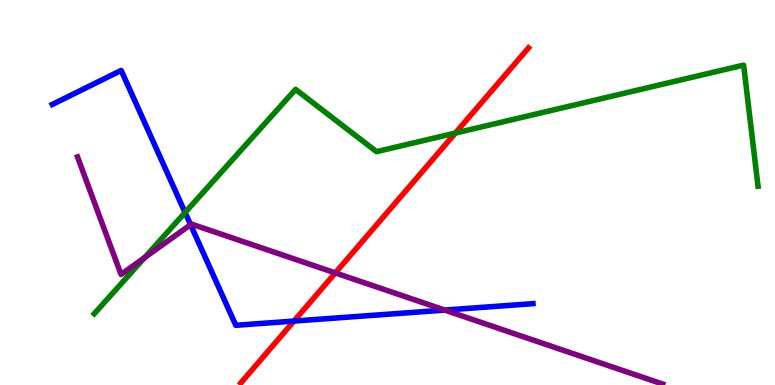[{'lines': ['blue', 'red'], 'intersections': [{'x': 3.79, 'y': 1.66}]}, {'lines': ['green', 'red'], 'intersections': [{'x': 5.88, 'y': 6.54}]}, {'lines': ['purple', 'red'], 'intersections': [{'x': 4.33, 'y': 2.91}]}, {'lines': ['blue', 'green'], 'intersections': [{'x': 2.39, 'y': 4.48}]}, {'lines': ['blue', 'purple'], 'intersections': [{'x': 2.46, 'y': 4.16}, {'x': 5.74, 'y': 1.95}]}, {'lines': ['green', 'purple'], 'intersections': [{'x': 1.87, 'y': 3.31}]}]